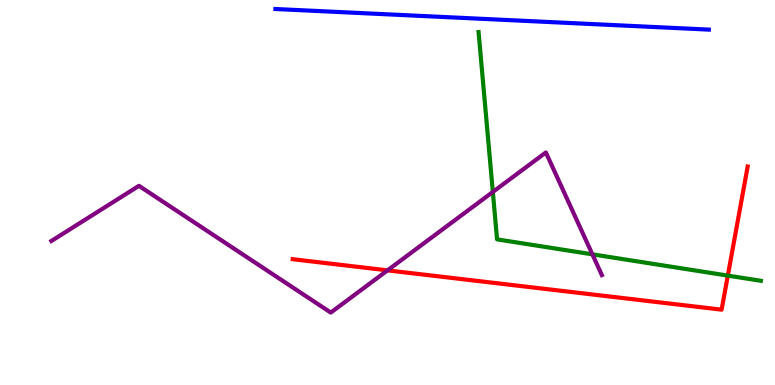[{'lines': ['blue', 'red'], 'intersections': []}, {'lines': ['green', 'red'], 'intersections': [{'x': 9.39, 'y': 2.84}]}, {'lines': ['purple', 'red'], 'intersections': [{'x': 5.0, 'y': 2.98}]}, {'lines': ['blue', 'green'], 'intersections': []}, {'lines': ['blue', 'purple'], 'intersections': []}, {'lines': ['green', 'purple'], 'intersections': [{'x': 6.36, 'y': 5.01}, {'x': 7.64, 'y': 3.39}]}]